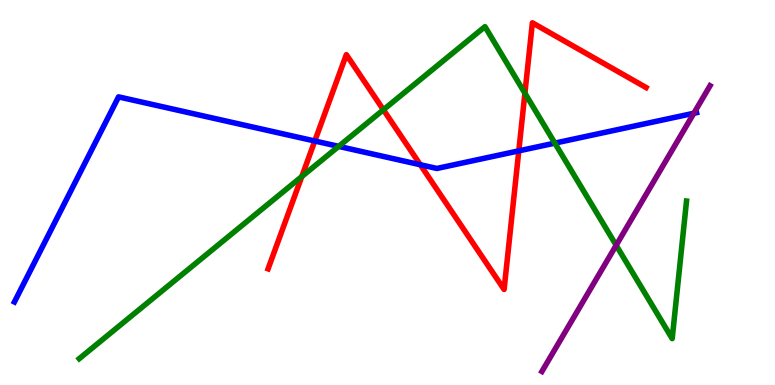[{'lines': ['blue', 'red'], 'intersections': [{'x': 4.06, 'y': 6.34}, {'x': 5.42, 'y': 5.72}, {'x': 6.69, 'y': 6.08}]}, {'lines': ['green', 'red'], 'intersections': [{'x': 3.89, 'y': 5.41}, {'x': 4.95, 'y': 7.15}, {'x': 6.77, 'y': 7.58}]}, {'lines': ['purple', 'red'], 'intersections': []}, {'lines': ['blue', 'green'], 'intersections': [{'x': 4.37, 'y': 6.2}, {'x': 7.16, 'y': 6.28}]}, {'lines': ['blue', 'purple'], 'intersections': [{'x': 8.95, 'y': 7.06}]}, {'lines': ['green', 'purple'], 'intersections': [{'x': 7.95, 'y': 3.63}]}]